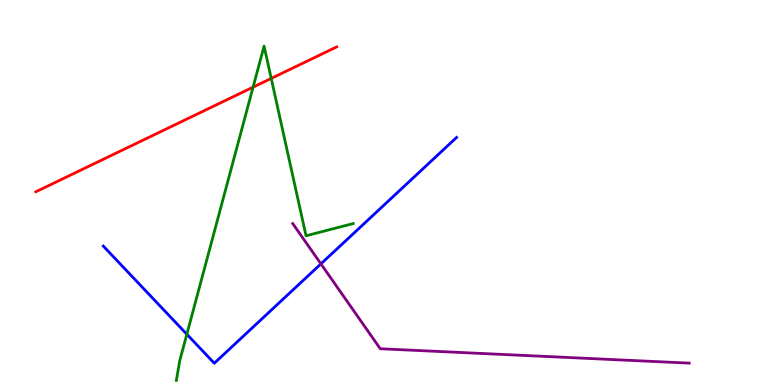[{'lines': ['blue', 'red'], 'intersections': []}, {'lines': ['green', 'red'], 'intersections': [{'x': 3.27, 'y': 7.74}, {'x': 3.5, 'y': 7.96}]}, {'lines': ['purple', 'red'], 'intersections': []}, {'lines': ['blue', 'green'], 'intersections': [{'x': 2.41, 'y': 1.32}]}, {'lines': ['blue', 'purple'], 'intersections': [{'x': 4.14, 'y': 3.15}]}, {'lines': ['green', 'purple'], 'intersections': []}]